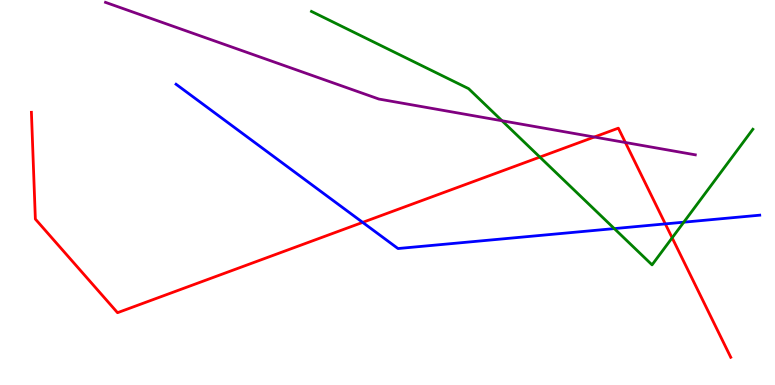[{'lines': ['blue', 'red'], 'intersections': [{'x': 4.68, 'y': 4.22}, {'x': 8.58, 'y': 4.18}]}, {'lines': ['green', 'red'], 'intersections': [{'x': 6.97, 'y': 5.92}, {'x': 8.67, 'y': 3.82}]}, {'lines': ['purple', 'red'], 'intersections': [{'x': 7.67, 'y': 6.44}, {'x': 8.07, 'y': 6.3}]}, {'lines': ['blue', 'green'], 'intersections': [{'x': 7.93, 'y': 4.06}, {'x': 8.82, 'y': 4.23}]}, {'lines': ['blue', 'purple'], 'intersections': []}, {'lines': ['green', 'purple'], 'intersections': [{'x': 6.48, 'y': 6.86}]}]